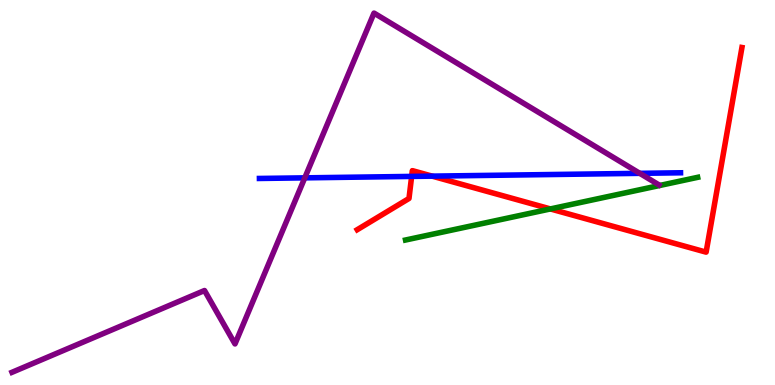[{'lines': ['blue', 'red'], 'intersections': [{'x': 5.31, 'y': 5.42}, {'x': 5.58, 'y': 5.43}]}, {'lines': ['green', 'red'], 'intersections': [{'x': 7.1, 'y': 4.57}]}, {'lines': ['purple', 'red'], 'intersections': []}, {'lines': ['blue', 'green'], 'intersections': []}, {'lines': ['blue', 'purple'], 'intersections': [{'x': 3.93, 'y': 5.38}, {'x': 8.26, 'y': 5.5}]}, {'lines': ['green', 'purple'], 'intersections': []}]